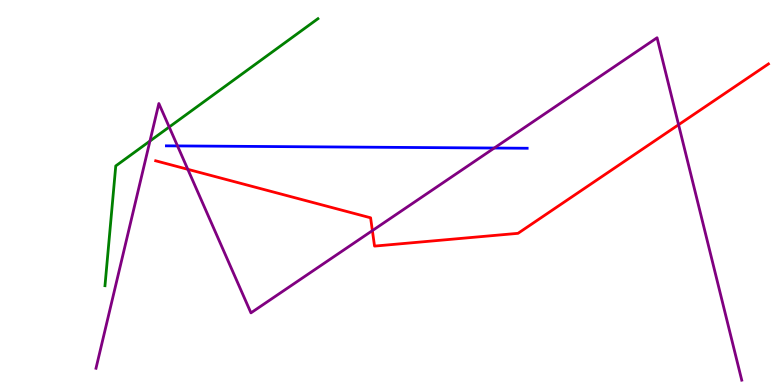[{'lines': ['blue', 'red'], 'intersections': []}, {'lines': ['green', 'red'], 'intersections': []}, {'lines': ['purple', 'red'], 'intersections': [{'x': 2.42, 'y': 5.6}, {'x': 4.8, 'y': 4.01}, {'x': 8.76, 'y': 6.76}]}, {'lines': ['blue', 'green'], 'intersections': []}, {'lines': ['blue', 'purple'], 'intersections': [{'x': 2.29, 'y': 6.21}, {'x': 6.38, 'y': 6.15}]}, {'lines': ['green', 'purple'], 'intersections': [{'x': 1.93, 'y': 6.34}, {'x': 2.18, 'y': 6.7}]}]